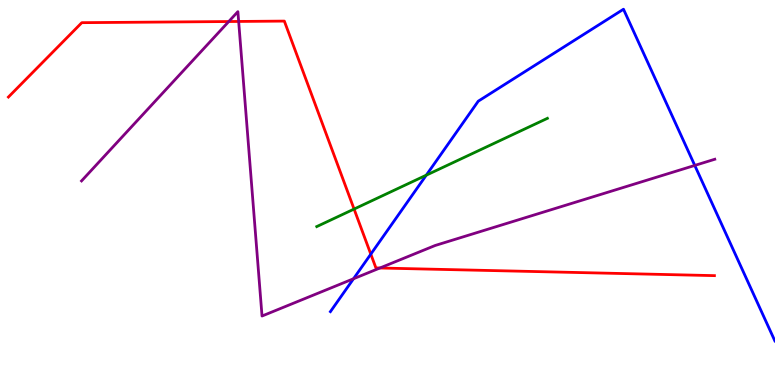[{'lines': ['blue', 'red'], 'intersections': [{'x': 4.78, 'y': 3.4}]}, {'lines': ['green', 'red'], 'intersections': [{'x': 4.57, 'y': 4.57}]}, {'lines': ['purple', 'red'], 'intersections': [{'x': 2.95, 'y': 9.44}, {'x': 3.08, 'y': 9.44}, {'x': 4.9, 'y': 3.04}]}, {'lines': ['blue', 'green'], 'intersections': [{'x': 5.5, 'y': 5.45}]}, {'lines': ['blue', 'purple'], 'intersections': [{'x': 4.56, 'y': 2.76}, {'x': 8.96, 'y': 5.7}]}, {'lines': ['green', 'purple'], 'intersections': []}]